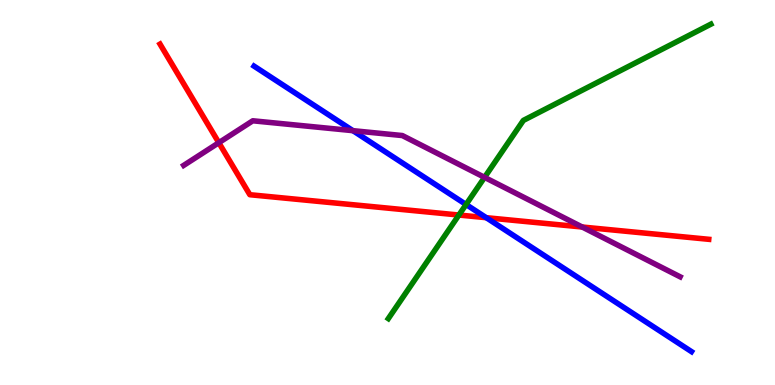[{'lines': ['blue', 'red'], 'intersections': [{'x': 6.27, 'y': 4.35}]}, {'lines': ['green', 'red'], 'intersections': [{'x': 5.92, 'y': 4.41}]}, {'lines': ['purple', 'red'], 'intersections': [{'x': 2.82, 'y': 6.29}, {'x': 7.51, 'y': 4.1}]}, {'lines': ['blue', 'green'], 'intersections': [{'x': 6.01, 'y': 4.69}]}, {'lines': ['blue', 'purple'], 'intersections': [{'x': 4.55, 'y': 6.61}]}, {'lines': ['green', 'purple'], 'intersections': [{'x': 6.25, 'y': 5.39}]}]